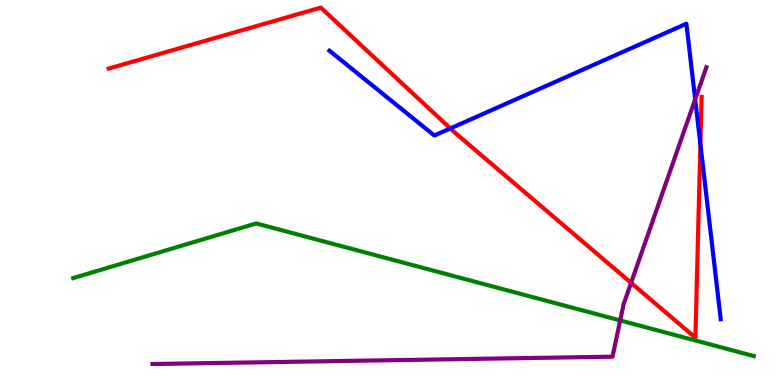[{'lines': ['blue', 'red'], 'intersections': [{'x': 5.81, 'y': 6.66}, {'x': 9.04, 'y': 6.25}]}, {'lines': ['green', 'red'], 'intersections': []}, {'lines': ['purple', 'red'], 'intersections': [{'x': 8.14, 'y': 2.65}]}, {'lines': ['blue', 'green'], 'intersections': []}, {'lines': ['blue', 'purple'], 'intersections': [{'x': 8.97, 'y': 7.42}]}, {'lines': ['green', 'purple'], 'intersections': [{'x': 8.0, 'y': 1.68}]}]